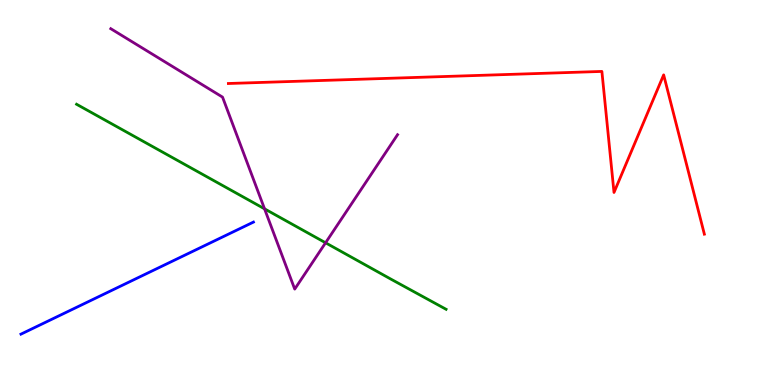[{'lines': ['blue', 'red'], 'intersections': []}, {'lines': ['green', 'red'], 'intersections': []}, {'lines': ['purple', 'red'], 'intersections': []}, {'lines': ['blue', 'green'], 'intersections': []}, {'lines': ['blue', 'purple'], 'intersections': []}, {'lines': ['green', 'purple'], 'intersections': [{'x': 3.41, 'y': 4.58}, {'x': 4.2, 'y': 3.69}]}]